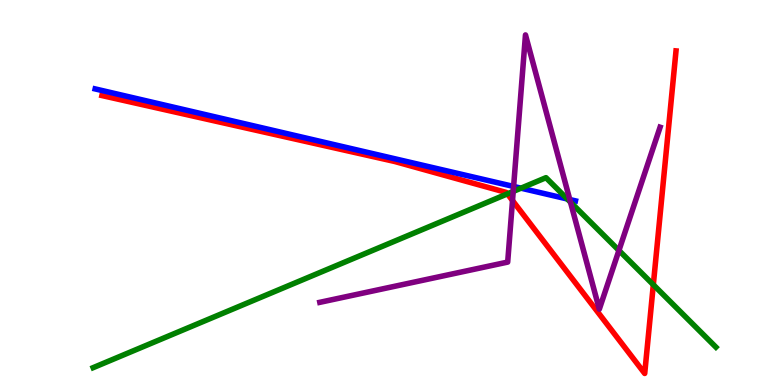[{'lines': ['blue', 'red'], 'intersections': []}, {'lines': ['green', 'red'], 'intersections': [{'x': 6.55, 'y': 4.96}, {'x': 8.43, 'y': 2.6}]}, {'lines': ['purple', 'red'], 'intersections': [{'x': 6.61, 'y': 4.79}]}, {'lines': ['blue', 'green'], 'intersections': [{'x': 6.72, 'y': 5.11}, {'x': 7.32, 'y': 4.83}]}, {'lines': ['blue', 'purple'], 'intersections': [{'x': 6.63, 'y': 5.16}, {'x': 7.35, 'y': 4.82}]}, {'lines': ['green', 'purple'], 'intersections': [{'x': 6.62, 'y': 5.03}, {'x': 7.36, 'y': 4.75}, {'x': 7.99, 'y': 3.5}]}]